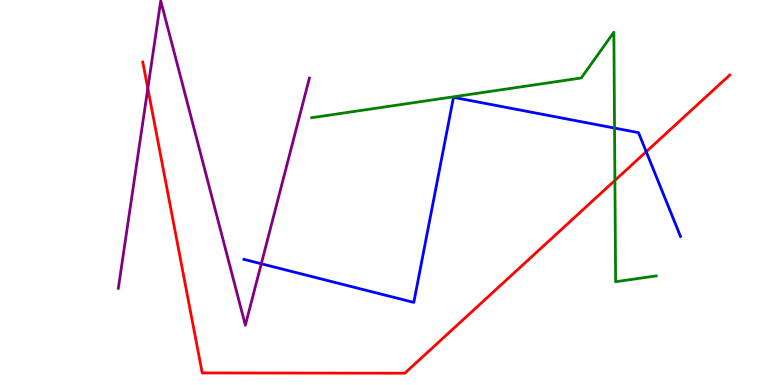[{'lines': ['blue', 'red'], 'intersections': [{'x': 8.34, 'y': 6.06}]}, {'lines': ['green', 'red'], 'intersections': [{'x': 7.93, 'y': 5.31}]}, {'lines': ['purple', 'red'], 'intersections': [{'x': 1.91, 'y': 7.7}]}, {'lines': ['blue', 'green'], 'intersections': [{'x': 7.93, 'y': 6.67}]}, {'lines': ['blue', 'purple'], 'intersections': [{'x': 3.37, 'y': 3.15}]}, {'lines': ['green', 'purple'], 'intersections': []}]